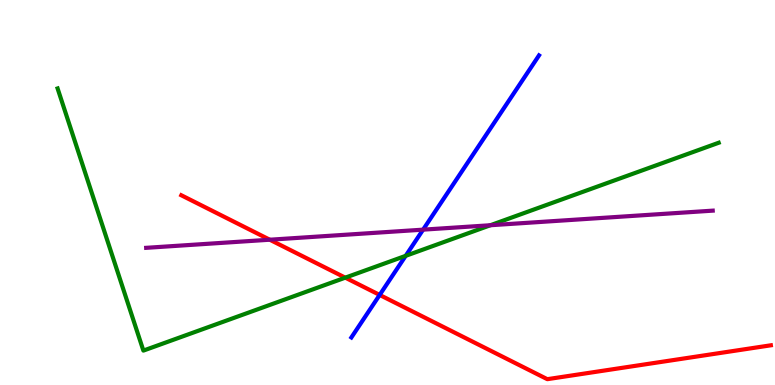[{'lines': ['blue', 'red'], 'intersections': [{'x': 4.9, 'y': 2.34}]}, {'lines': ['green', 'red'], 'intersections': [{'x': 4.46, 'y': 2.79}]}, {'lines': ['purple', 'red'], 'intersections': [{'x': 3.48, 'y': 3.77}]}, {'lines': ['blue', 'green'], 'intersections': [{'x': 5.23, 'y': 3.35}]}, {'lines': ['blue', 'purple'], 'intersections': [{'x': 5.46, 'y': 4.03}]}, {'lines': ['green', 'purple'], 'intersections': [{'x': 6.33, 'y': 4.15}]}]